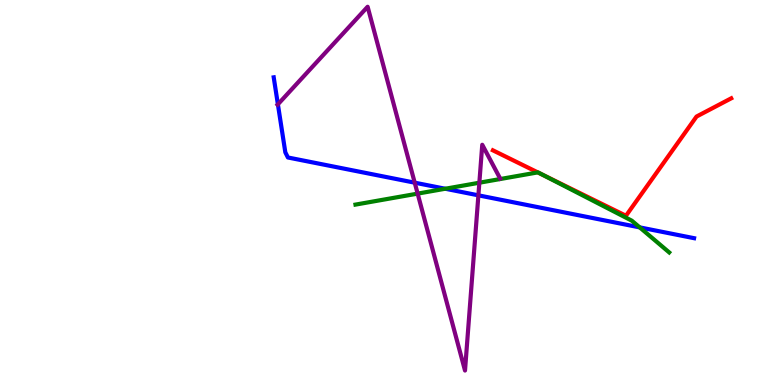[{'lines': ['blue', 'red'], 'intersections': []}, {'lines': ['green', 'red'], 'intersections': [{'x': 6.94, 'y': 5.52}, {'x': 7.0, 'y': 5.47}]}, {'lines': ['purple', 'red'], 'intersections': []}, {'lines': ['blue', 'green'], 'intersections': [{'x': 5.75, 'y': 5.1}, {'x': 8.25, 'y': 4.09}]}, {'lines': ['blue', 'purple'], 'intersections': [{'x': 3.59, 'y': 7.29}, {'x': 5.35, 'y': 5.26}, {'x': 6.17, 'y': 4.93}]}, {'lines': ['green', 'purple'], 'intersections': [{'x': 5.39, 'y': 4.97}, {'x': 6.19, 'y': 5.25}]}]